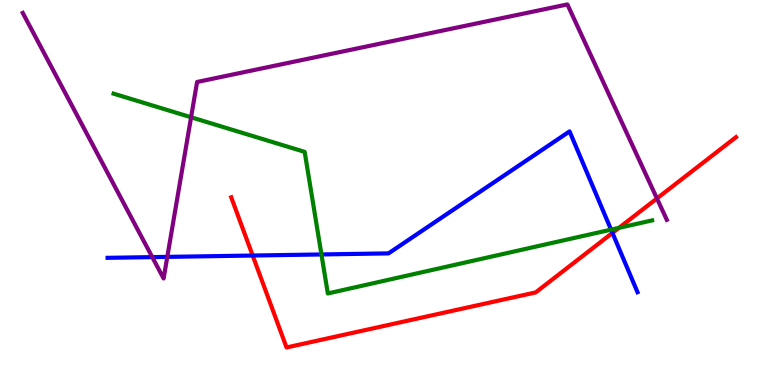[{'lines': ['blue', 'red'], 'intersections': [{'x': 3.26, 'y': 3.36}, {'x': 7.9, 'y': 3.95}]}, {'lines': ['green', 'red'], 'intersections': [{'x': 7.99, 'y': 4.08}]}, {'lines': ['purple', 'red'], 'intersections': [{'x': 8.48, 'y': 4.85}]}, {'lines': ['blue', 'green'], 'intersections': [{'x': 4.15, 'y': 3.39}, {'x': 7.88, 'y': 4.04}]}, {'lines': ['blue', 'purple'], 'intersections': [{'x': 1.96, 'y': 3.32}, {'x': 2.16, 'y': 3.33}]}, {'lines': ['green', 'purple'], 'intersections': [{'x': 2.47, 'y': 6.95}]}]